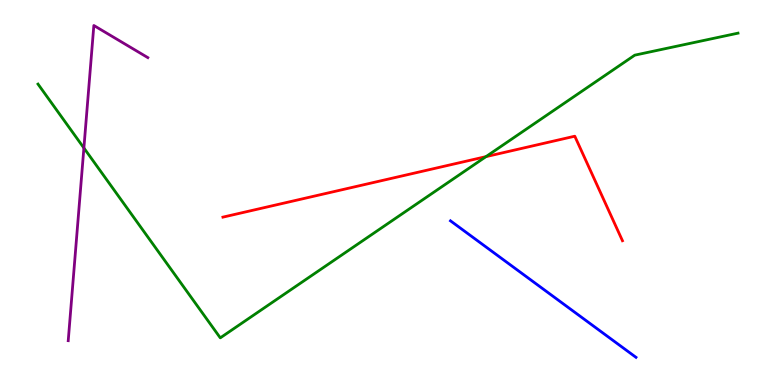[{'lines': ['blue', 'red'], 'intersections': []}, {'lines': ['green', 'red'], 'intersections': [{'x': 6.27, 'y': 5.93}]}, {'lines': ['purple', 'red'], 'intersections': []}, {'lines': ['blue', 'green'], 'intersections': []}, {'lines': ['blue', 'purple'], 'intersections': []}, {'lines': ['green', 'purple'], 'intersections': [{'x': 1.08, 'y': 6.16}]}]